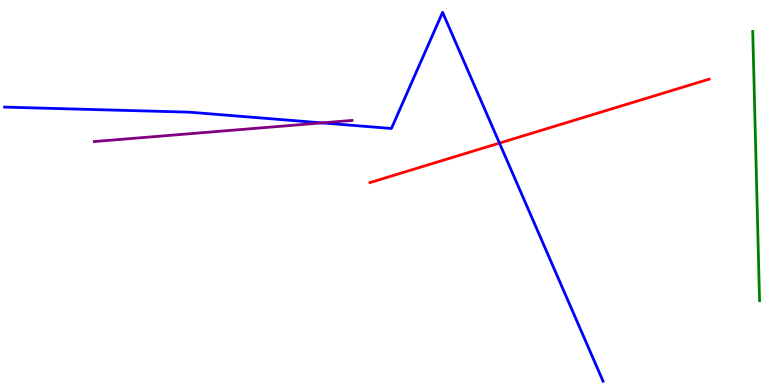[{'lines': ['blue', 'red'], 'intersections': [{'x': 6.44, 'y': 6.28}]}, {'lines': ['green', 'red'], 'intersections': []}, {'lines': ['purple', 'red'], 'intersections': []}, {'lines': ['blue', 'green'], 'intersections': []}, {'lines': ['blue', 'purple'], 'intersections': [{'x': 4.15, 'y': 6.81}]}, {'lines': ['green', 'purple'], 'intersections': []}]